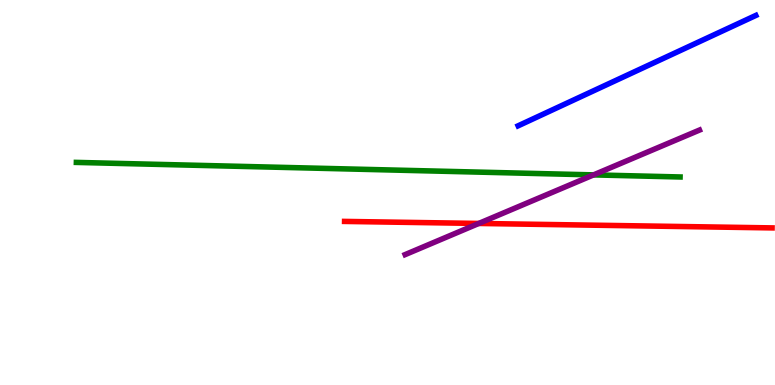[{'lines': ['blue', 'red'], 'intersections': []}, {'lines': ['green', 'red'], 'intersections': []}, {'lines': ['purple', 'red'], 'intersections': [{'x': 6.18, 'y': 4.2}]}, {'lines': ['blue', 'green'], 'intersections': []}, {'lines': ['blue', 'purple'], 'intersections': []}, {'lines': ['green', 'purple'], 'intersections': [{'x': 7.66, 'y': 5.46}]}]